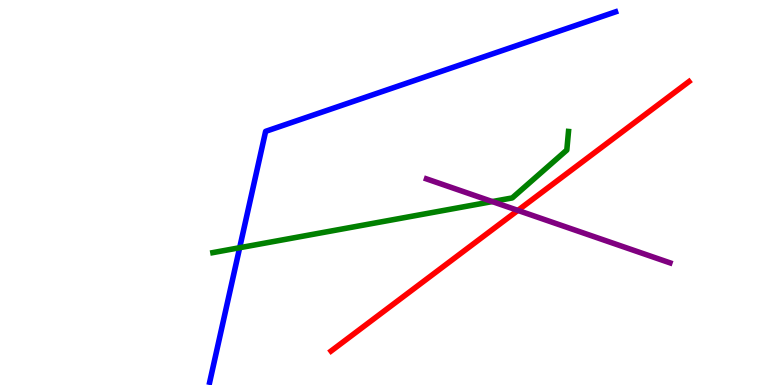[{'lines': ['blue', 'red'], 'intersections': []}, {'lines': ['green', 'red'], 'intersections': []}, {'lines': ['purple', 'red'], 'intersections': [{'x': 6.68, 'y': 4.54}]}, {'lines': ['blue', 'green'], 'intersections': [{'x': 3.09, 'y': 3.57}]}, {'lines': ['blue', 'purple'], 'intersections': []}, {'lines': ['green', 'purple'], 'intersections': [{'x': 6.35, 'y': 4.76}]}]